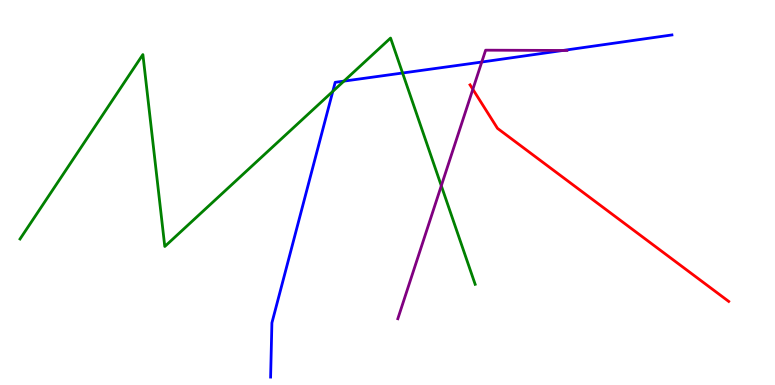[{'lines': ['blue', 'red'], 'intersections': []}, {'lines': ['green', 'red'], 'intersections': []}, {'lines': ['purple', 'red'], 'intersections': [{'x': 6.1, 'y': 7.68}]}, {'lines': ['blue', 'green'], 'intersections': [{'x': 4.29, 'y': 7.63}, {'x': 4.44, 'y': 7.89}, {'x': 5.19, 'y': 8.1}]}, {'lines': ['blue', 'purple'], 'intersections': [{'x': 6.22, 'y': 8.39}, {'x': 7.26, 'y': 8.69}]}, {'lines': ['green', 'purple'], 'intersections': [{'x': 5.69, 'y': 5.18}]}]